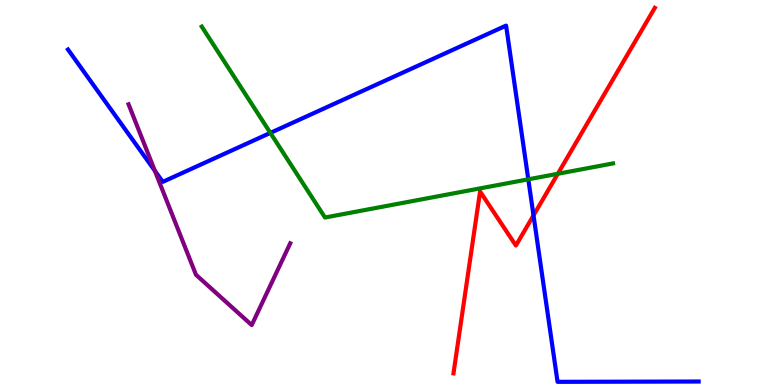[{'lines': ['blue', 'red'], 'intersections': [{'x': 6.88, 'y': 4.41}]}, {'lines': ['green', 'red'], 'intersections': [{'x': 7.2, 'y': 5.49}]}, {'lines': ['purple', 'red'], 'intersections': []}, {'lines': ['blue', 'green'], 'intersections': [{'x': 3.49, 'y': 6.55}, {'x': 6.82, 'y': 5.34}]}, {'lines': ['blue', 'purple'], 'intersections': [{'x': 2.0, 'y': 5.56}]}, {'lines': ['green', 'purple'], 'intersections': []}]